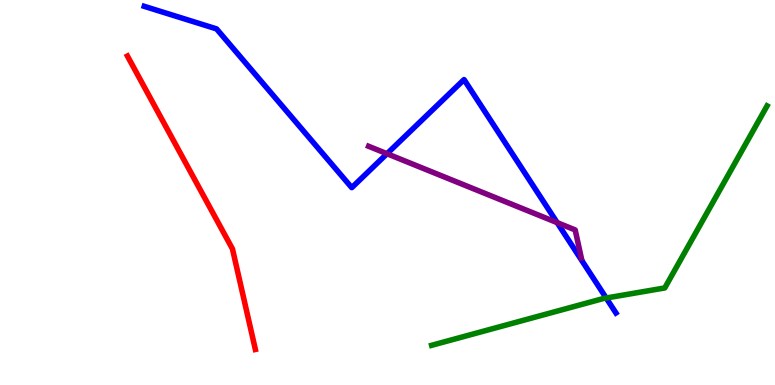[{'lines': ['blue', 'red'], 'intersections': []}, {'lines': ['green', 'red'], 'intersections': []}, {'lines': ['purple', 'red'], 'intersections': []}, {'lines': ['blue', 'green'], 'intersections': [{'x': 7.82, 'y': 2.26}]}, {'lines': ['blue', 'purple'], 'intersections': [{'x': 4.99, 'y': 6.01}, {'x': 7.19, 'y': 4.22}]}, {'lines': ['green', 'purple'], 'intersections': []}]